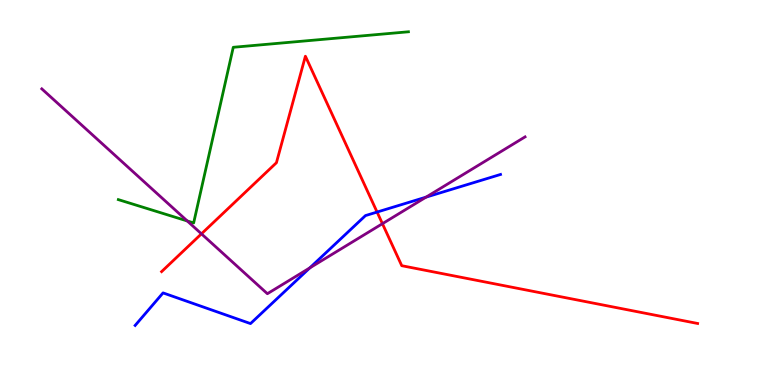[{'lines': ['blue', 'red'], 'intersections': [{'x': 4.87, 'y': 4.49}]}, {'lines': ['green', 'red'], 'intersections': []}, {'lines': ['purple', 'red'], 'intersections': [{'x': 2.6, 'y': 3.93}, {'x': 4.93, 'y': 4.19}]}, {'lines': ['blue', 'green'], 'intersections': []}, {'lines': ['blue', 'purple'], 'intersections': [{'x': 4.0, 'y': 3.04}, {'x': 5.5, 'y': 4.88}]}, {'lines': ['green', 'purple'], 'intersections': [{'x': 2.42, 'y': 4.26}]}]